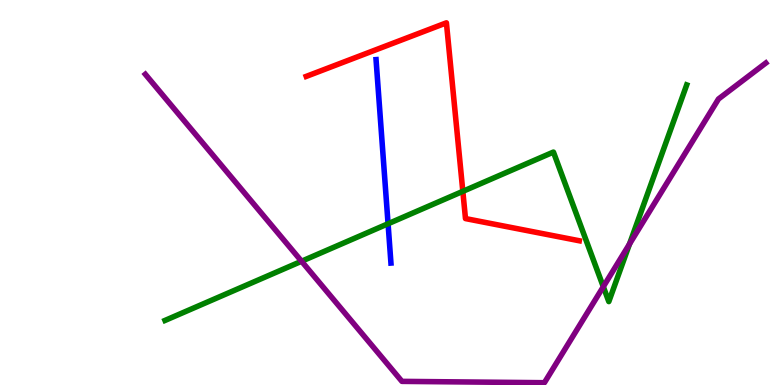[{'lines': ['blue', 'red'], 'intersections': []}, {'lines': ['green', 'red'], 'intersections': [{'x': 5.97, 'y': 5.03}]}, {'lines': ['purple', 'red'], 'intersections': []}, {'lines': ['blue', 'green'], 'intersections': [{'x': 5.01, 'y': 4.19}]}, {'lines': ['blue', 'purple'], 'intersections': []}, {'lines': ['green', 'purple'], 'intersections': [{'x': 3.89, 'y': 3.21}, {'x': 7.78, 'y': 2.55}, {'x': 8.12, 'y': 3.66}]}]